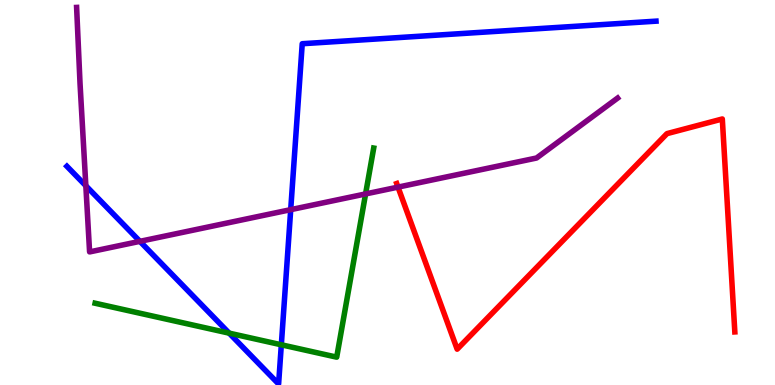[{'lines': ['blue', 'red'], 'intersections': []}, {'lines': ['green', 'red'], 'intersections': []}, {'lines': ['purple', 'red'], 'intersections': [{'x': 5.14, 'y': 5.14}]}, {'lines': ['blue', 'green'], 'intersections': [{'x': 2.96, 'y': 1.35}, {'x': 3.63, 'y': 1.04}]}, {'lines': ['blue', 'purple'], 'intersections': [{'x': 1.11, 'y': 5.18}, {'x': 1.81, 'y': 3.73}, {'x': 3.75, 'y': 4.55}]}, {'lines': ['green', 'purple'], 'intersections': [{'x': 4.72, 'y': 4.96}]}]